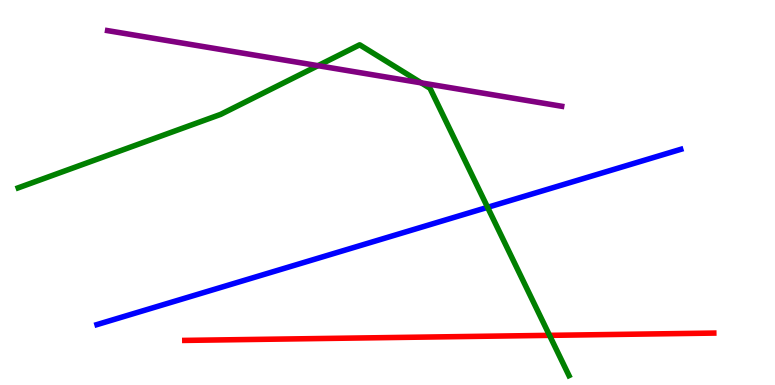[{'lines': ['blue', 'red'], 'intersections': []}, {'lines': ['green', 'red'], 'intersections': [{'x': 7.09, 'y': 1.29}]}, {'lines': ['purple', 'red'], 'intersections': []}, {'lines': ['blue', 'green'], 'intersections': [{'x': 6.29, 'y': 4.61}]}, {'lines': ['blue', 'purple'], 'intersections': []}, {'lines': ['green', 'purple'], 'intersections': [{'x': 4.1, 'y': 8.29}, {'x': 5.44, 'y': 7.85}]}]